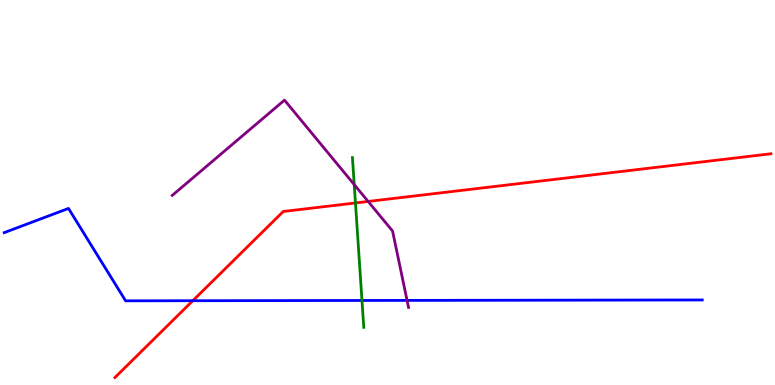[{'lines': ['blue', 'red'], 'intersections': [{'x': 2.49, 'y': 2.19}]}, {'lines': ['green', 'red'], 'intersections': [{'x': 4.59, 'y': 4.73}]}, {'lines': ['purple', 'red'], 'intersections': [{'x': 4.75, 'y': 4.77}]}, {'lines': ['blue', 'green'], 'intersections': [{'x': 4.67, 'y': 2.2}]}, {'lines': ['blue', 'purple'], 'intersections': [{'x': 5.25, 'y': 2.2}]}, {'lines': ['green', 'purple'], 'intersections': [{'x': 4.57, 'y': 5.21}]}]